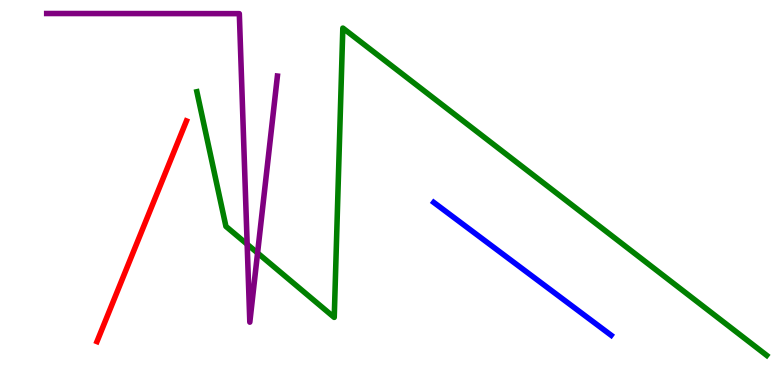[{'lines': ['blue', 'red'], 'intersections': []}, {'lines': ['green', 'red'], 'intersections': []}, {'lines': ['purple', 'red'], 'intersections': []}, {'lines': ['blue', 'green'], 'intersections': []}, {'lines': ['blue', 'purple'], 'intersections': []}, {'lines': ['green', 'purple'], 'intersections': [{'x': 3.19, 'y': 3.66}, {'x': 3.32, 'y': 3.43}]}]